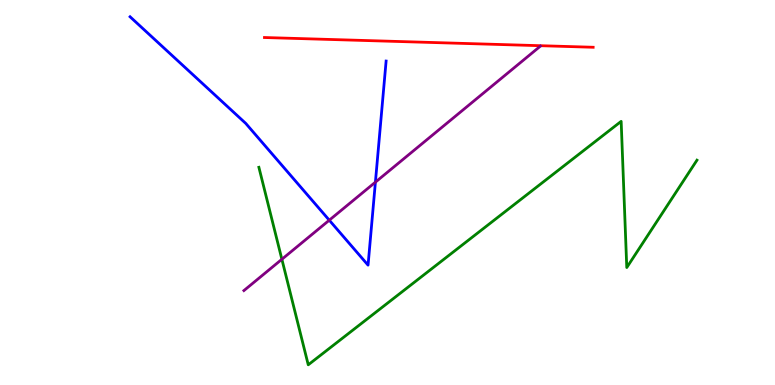[{'lines': ['blue', 'red'], 'intersections': []}, {'lines': ['green', 'red'], 'intersections': []}, {'lines': ['purple', 'red'], 'intersections': []}, {'lines': ['blue', 'green'], 'intersections': []}, {'lines': ['blue', 'purple'], 'intersections': [{'x': 4.25, 'y': 4.28}, {'x': 4.84, 'y': 5.27}]}, {'lines': ['green', 'purple'], 'intersections': [{'x': 3.64, 'y': 3.27}]}]